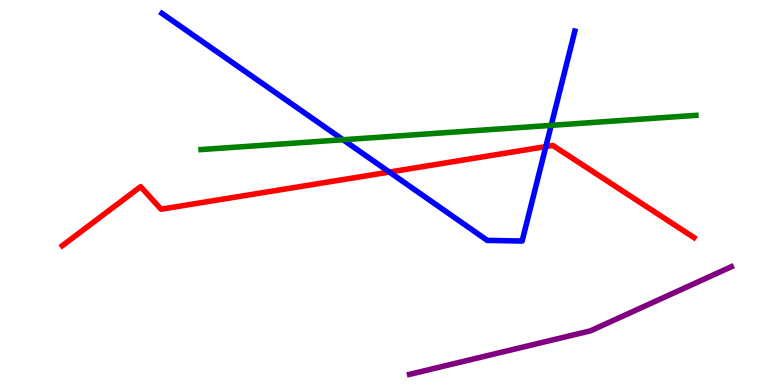[{'lines': ['blue', 'red'], 'intersections': [{'x': 5.02, 'y': 5.53}, {'x': 7.04, 'y': 6.19}]}, {'lines': ['green', 'red'], 'intersections': []}, {'lines': ['purple', 'red'], 'intersections': []}, {'lines': ['blue', 'green'], 'intersections': [{'x': 4.43, 'y': 6.37}, {'x': 7.11, 'y': 6.74}]}, {'lines': ['blue', 'purple'], 'intersections': []}, {'lines': ['green', 'purple'], 'intersections': []}]